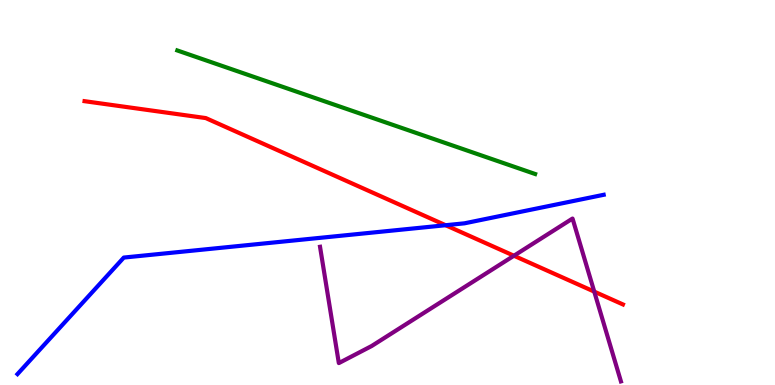[{'lines': ['blue', 'red'], 'intersections': [{'x': 5.75, 'y': 4.15}]}, {'lines': ['green', 'red'], 'intersections': []}, {'lines': ['purple', 'red'], 'intersections': [{'x': 6.63, 'y': 3.36}, {'x': 7.67, 'y': 2.43}]}, {'lines': ['blue', 'green'], 'intersections': []}, {'lines': ['blue', 'purple'], 'intersections': []}, {'lines': ['green', 'purple'], 'intersections': []}]